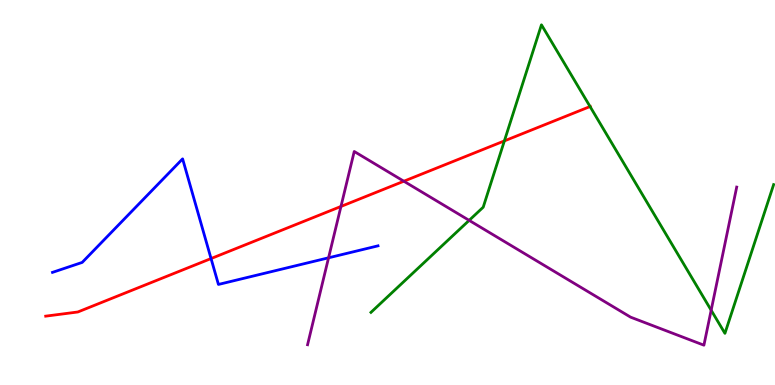[{'lines': ['blue', 'red'], 'intersections': [{'x': 2.72, 'y': 3.28}]}, {'lines': ['green', 'red'], 'intersections': [{'x': 6.51, 'y': 6.34}, {'x': 7.61, 'y': 7.23}]}, {'lines': ['purple', 'red'], 'intersections': [{'x': 4.4, 'y': 4.64}, {'x': 5.21, 'y': 5.29}]}, {'lines': ['blue', 'green'], 'intersections': []}, {'lines': ['blue', 'purple'], 'intersections': [{'x': 4.24, 'y': 3.3}]}, {'lines': ['green', 'purple'], 'intersections': [{'x': 6.05, 'y': 4.28}, {'x': 9.18, 'y': 1.94}]}]